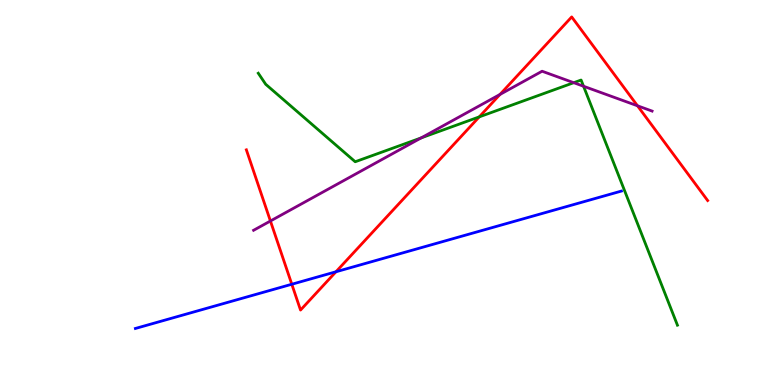[{'lines': ['blue', 'red'], 'intersections': [{'x': 3.77, 'y': 2.62}, {'x': 4.34, 'y': 2.94}]}, {'lines': ['green', 'red'], 'intersections': [{'x': 6.18, 'y': 6.96}]}, {'lines': ['purple', 'red'], 'intersections': [{'x': 3.49, 'y': 4.26}, {'x': 6.45, 'y': 7.55}, {'x': 8.23, 'y': 7.25}]}, {'lines': ['blue', 'green'], 'intersections': []}, {'lines': ['blue', 'purple'], 'intersections': []}, {'lines': ['green', 'purple'], 'intersections': [{'x': 5.43, 'y': 6.42}, {'x': 7.4, 'y': 7.85}, {'x': 7.53, 'y': 7.76}]}]